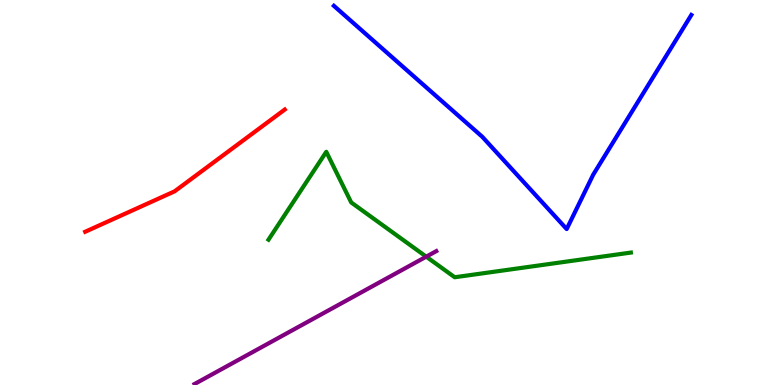[{'lines': ['blue', 'red'], 'intersections': []}, {'lines': ['green', 'red'], 'intersections': []}, {'lines': ['purple', 'red'], 'intersections': []}, {'lines': ['blue', 'green'], 'intersections': []}, {'lines': ['blue', 'purple'], 'intersections': []}, {'lines': ['green', 'purple'], 'intersections': [{'x': 5.5, 'y': 3.33}]}]